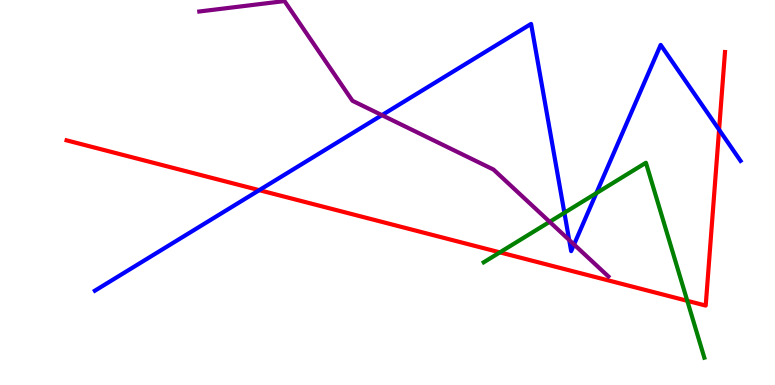[{'lines': ['blue', 'red'], 'intersections': [{'x': 3.35, 'y': 5.06}, {'x': 9.28, 'y': 6.63}]}, {'lines': ['green', 'red'], 'intersections': [{'x': 6.45, 'y': 3.45}, {'x': 8.87, 'y': 2.19}]}, {'lines': ['purple', 'red'], 'intersections': []}, {'lines': ['blue', 'green'], 'intersections': [{'x': 7.28, 'y': 4.47}, {'x': 7.69, 'y': 4.98}]}, {'lines': ['blue', 'purple'], 'intersections': [{'x': 4.93, 'y': 7.01}, {'x': 7.34, 'y': 3.77}, {'x': 7.41, 'y': 3.65}]}, {'lines': ['green', 'purple'], 'intersections': [{'x': 7.09, 'y': 4.24}]}]